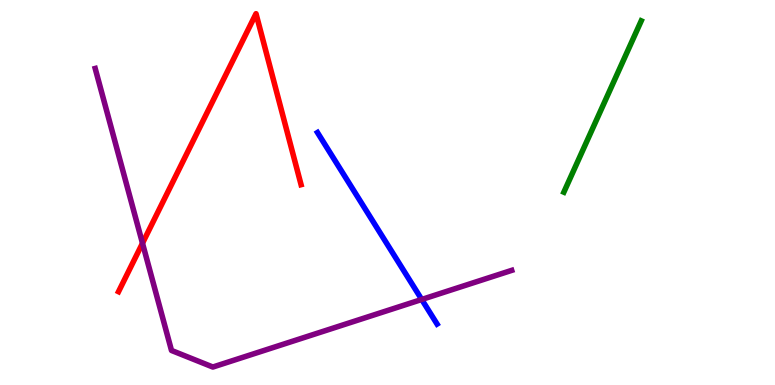[{'lines': ['blue', 'red'], 'intersections': []}, {'lines': ['green', 'red'], 'intersections': []}, {'lines': ['purple', 'red'], 'intersections': [{'x': 1.84, 'y': 3.68}]}, {'lines': ['blue', 'green'], 'intersections': []}, {'lines': ['blue', 'purple'], 'intersections': [{'x': 5.44, 'y': 2.22}]}, {'lines': ['green', 'purple'], 'intersections': []}]